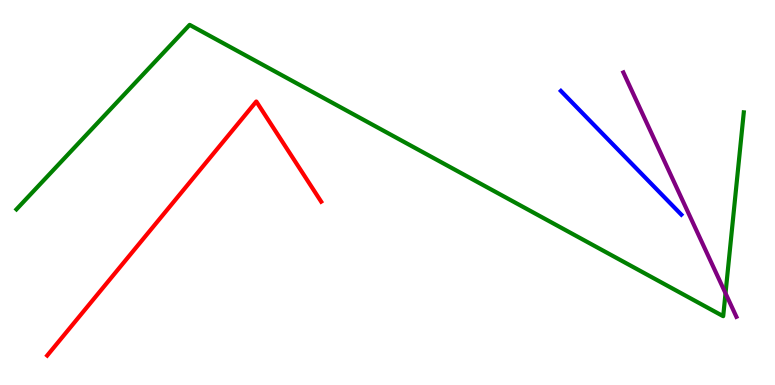[{'lines': ['blue', 'red'], 'intersections': []}, {'lines': ['green', 'red'], 'intersections': []}, {'lines': ['purple', 'red'], 'intersections': []}, {'lines': ['blue', 'green'], 'intersections': []}, {'lines': ['blue', 'purple'], 'intersections': []}, {'lines': ['green', 'purple'], 'intersections': [{'x': 9.36, 'y': 2.38}]}]